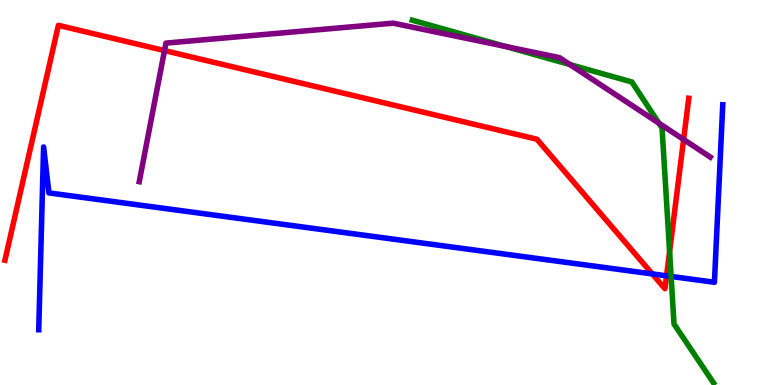[{'lines': ['blue', 'red'], 'intersections': [{'x': 8.42, 'y': 2.89}, {'x': 8.6, 'y': 2.84}]}, {'lines': ['green', 'red'], 'intersections': [{'x': 8.64, 'y': 3.47}]}, {'lines': ['purple', 'red'], 'intersections': [{'x': 2.12, 'y': 8.69}, {'x': 8.82, 'y': 6.38}]}, {'lines': ['blue', 'green'], 'intersections': [{'x': 8.66, 'y': 2.82}]}, {'lines': ['blue', 'purple'], 'intersections': []}, {'lines': ['green', 'purple'], 'intersections': [{'x': 6.53, 'y': 8.79}, {'x': 7.35, 'y': 8.32}, {'x': 8.5, 'y': 6.8}]}]